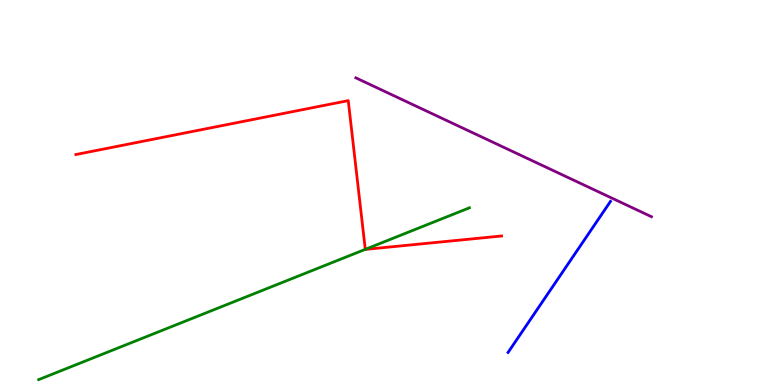[{'lines': ['blue', 'red'], 'intersections': []}, {'lines': ['green', 'red'], 'intersections': [{'x': 4.71, 'y': 3.52}]}, {'lines': ['purple', 'red'], 'intersections': []}, {'lines': ['blue', 'green'], 'intersections': []}, {'lines': ['blue', 'purple'], 'intersections': []}, {'lines': ['green', 'purple'], 'intersections': []}]